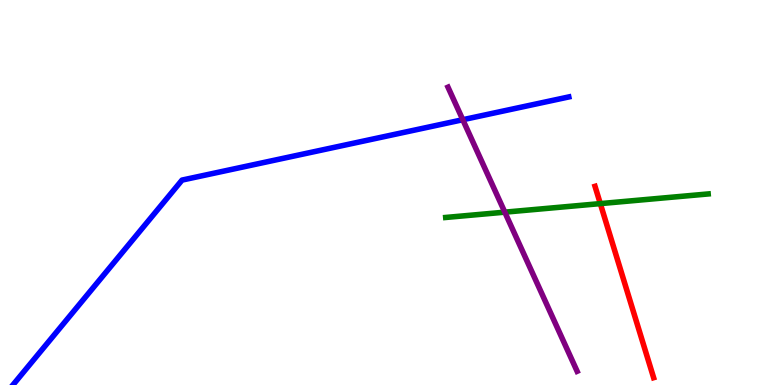[{'lines': ['blue', 'red'], 'intersections': []}, {'lines': ['green', 'red'], 'intersections': [{'x': 7.75, 'y': 4.71}]}, {'lines': ['purple', 'red'], 'intersections': []}, {'lines': ['blue', 'green'], 'intersections': []}, {'lines': ['blue', 'purple'], 'intersections': [{'x': 5.97, 'y': 6.89}]}, {'lines': ['green', 'purple'], 'intersections': [{'x': 6.51, 'y': 4.49}]}]